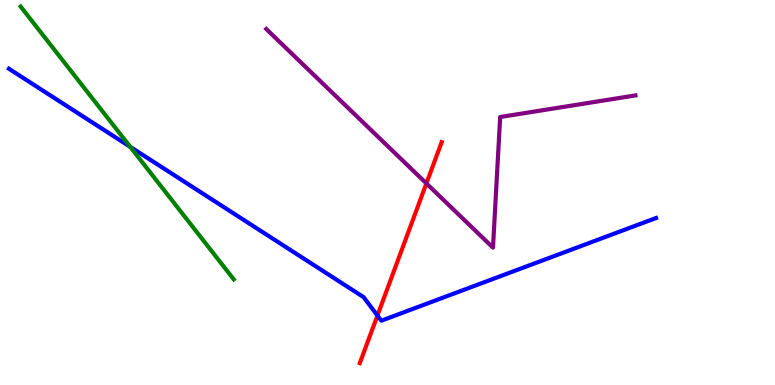[{'lines': ['blue', 'red'], 'intersections': [{'x': 4.87, 'y': 1.8}]}, {'lines': ['green', 'red'], 'intersections': []}, {'lines': ['purple', 'red'], 'intersections': [{'x': 5.5, 'y': 5.24}]}, {'lines': ['blue', 'green'], 'intersections': [{'x': 1.68, 'y': 6.18}]}, {'lines': ['blue', 'purple'], 'intersections': []}, {'lines': ['green', 'purple'], 'intersections': []}]